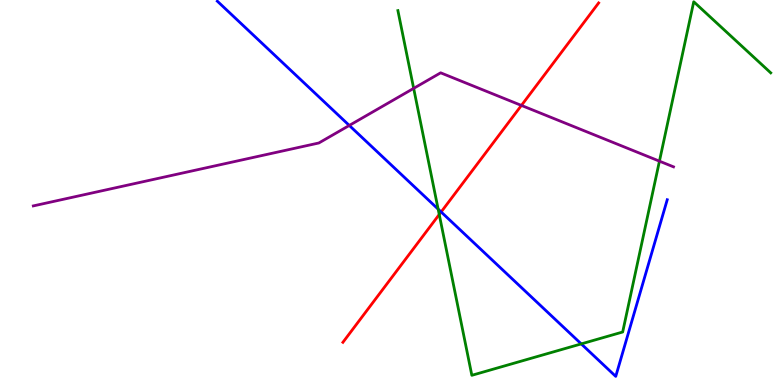[{'lines': ['blue', 'red'], 'intersections': [{'x': 5.69, 'y': 4.49}]}, {'lines': ['green', 'red'], 'intersections': [{'x': 5.67, 'y': 4.43}]}, {'lines': ['purple', 'red'], 'intersections': [{'x': 6.73, 'y': 7.26}]}, {'lines': ['blue', 'green'], 'intersections': [{'x': 5.65, 'y': 4.57}, {'x': 7.5, 'y': 1.07}]}, {'lines': ['blue', 'purple'], 'intersections': [{'x': 4.51, 'y': 6.74}]}, {'lines': ['green', 'purple'], 'intersections': [{'x': 5.34, 'y': 7.7}, {'x': 8.51, 'y': 5.81}]}]